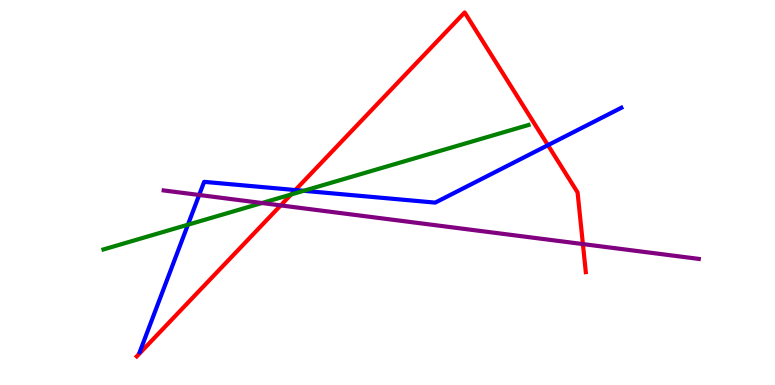[{'lines': ['blue', 'red'], 'intersections': [{'x': 3.81, 'y': 5.06}, {'x': 7.07, 'y': 6.23}]}, {'lines': ['green', 'red'], 'intersections': [{'x': 3.76, 'y': 4.95}]}, {'lines': ['purple', 'red'], 'intersections': [{'x': 3.62, 'y': 4.66}, {'x': 7.52, 'y': 3.66}]}, {'lines': ['blue', 'green'], 'intersections': [{'x': 2.42, 'y': 4.16}, {'x': 3.92, 'y': 5.04}]}, {'lines': ['blue', 'purple'], 'intersections': [{'x': 2.57, 'y': 4.94}]}, {'lines': ['green', 'purple'], 'intersections': [{'x': 3.38, 'y': 4.73}]}]